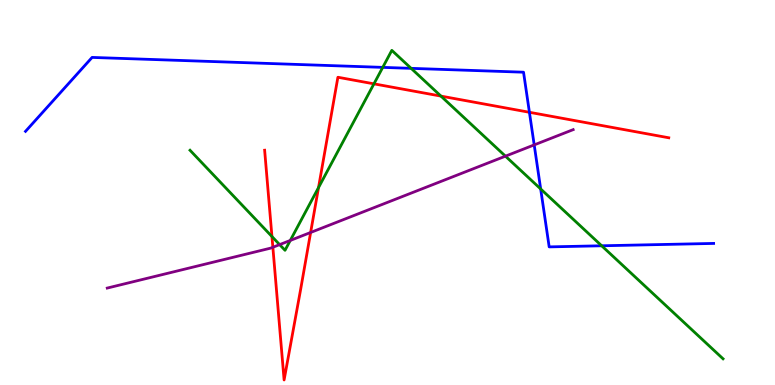[{'lines': ['blue', 'red'], 'intersections': [{'x': 6.83, 'y': 7.08}]}, {'lines': ['green', 'red'], 'intersections': [{'x': 3.51, 'y': 3.86}, {'x': 4.11, 'y': 5.13}, {'x': 4.83, 'y': 7.82}, {'x': 5.69, 'y': 7.5}]}, {'lines': ['purple', 'red'], 'intersections': [{'x': 3.52, 'y': 3.58}, {'x': 4.01, 'y': 3.96}]}, {'lines': ['blue', 'green'], 'intersections': [{'x': 4.94, 'y': 8.25}, {'x': 5.31, 'y': 8.22}, {'x': 6.98, 'y': 5.09}, {'x': 7.76, 'y': 3.62}]}, {'lines': ['blue', 'purple'], 'intersections': [{'x': 6.89, 'y': 6.24}]}, {'lines': ['green', 'purple'], 'intersections': [{'x': 3.61, 'y': 3.65}, {'x': 3.75, 'y': 3.75}, {'x': 6.52, 'y': 5.94}]}]